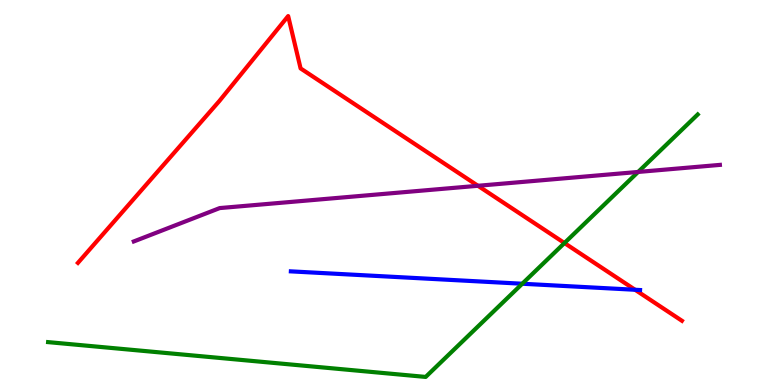[{'lines': ['blue', 'red'], 'intersections': [{'x': 8.19, 'y': 2.47}]}, {'lines': ['green', 'red'], 'intersections': [{'x': 7.28, 'y': 3.69}]}, {'lines': ['purple', 'red'], 'intersections': [{'x': 6.17, 'y': 5.17}]}, {'lines': ['blue', 'green'], 'intersections': [{'x': 6.74, 'y': 2.63}]}, {'lines': ['blue', 'purple'], 'intersections': []}, {'lines': ['green', 'purple'], 'intersections': [{'x': 8.23, 'y': 5.53}]}]